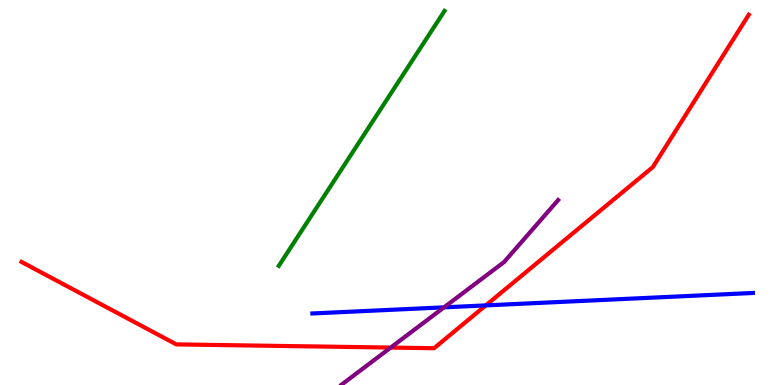[{'lines': ['blue', 'red'], 'intersections': [{'x': 6.27, 'y': 2.07}]}, {'lines': ['green', 'red'], 'intersections': []}, {'lines': ['purple', 'red'], 'intersections': [{'x': 5.04, 'y': 0.972}]}, {'lines': ['blue', 'green'], 'intersections': []}, {'lines': ['blue', 'purple'], 'intersections': [{'x': 5.73, 'y': 2.02}]}, {'lines': ['green', 'purple'], 'intersections': []}]